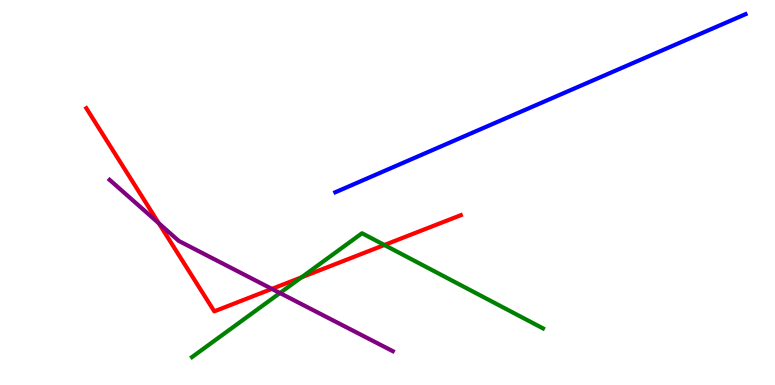[{'lines': ['blue', 'red'], 'intersections': []}, {'lines': ['green', 'red'], 'intersections': [{'x': 3.89, 'y': 2.8}, {'x': 4.96, 'y': 3.64}]}, {'lines': ['purple', 'red'], 'intersections': [{'x': 2.05, 'y': 4.2}, {'x': 3.51, 'y': 2.5}]}, {'lines': ['blue', 'green'], 'intersections': []}, {'lines': ['blue', 'purple'], 'intersections': []}, {'lines': ['green', 'purple'], 'intersections': [{'x': 3.61, 'y': 2.39}]}]